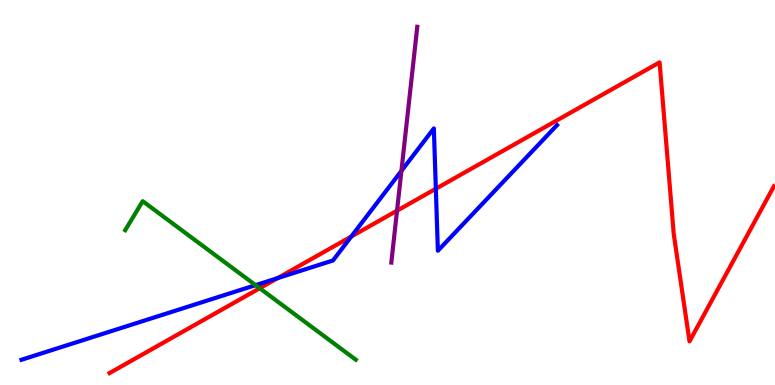[{'lines': ['blue', 'red'], 'intersections': [{'x': 3.58, 'y': 2.78}, {'x': 4.53, 'y': 3.86}, {'x': 5.62, 'y': 5.1}]}, {'lines': ['green', 'red'], 'intersections': [{'x': 3.35, 'y': 2.51}]}, {'lines': ['purple', 'red'], 'intersections': [{'x': 5.12, 'y': 4.53}]}, {'lines': ['blue', 'green'], 'intersections': [{'x': 3.3, 'y': 2.59}]}, {'lines': ['blue', 'purple'], 'intersections': [{'x': 5.18, 'y': 5.56}]}, {'lines': ['green', 'purple'], 'intersections': []}]